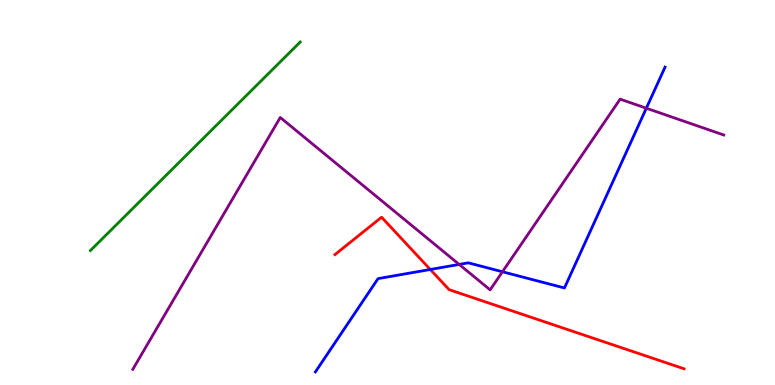[{'lines': ['blue', 'red'], 'intersections': [{'x': 5.55, 'y': 3.0}]}, {'lines': ['green', 'red'], 'intersections': []}, {'lines': ['purple', 'red'], 'intersections': []}, {'lines': ['blue', 'green'], 'intersections': []}, {'lines': ['blue', 'purple'], 'intersections': [{'x': 5.92, 'y': 3.13}, {'x': 6.48, 'y': 2.94}, {'x': 8.34, 'y': 7.19}]}, {'lines': ['green', 'purple'], 'intersections': []}]